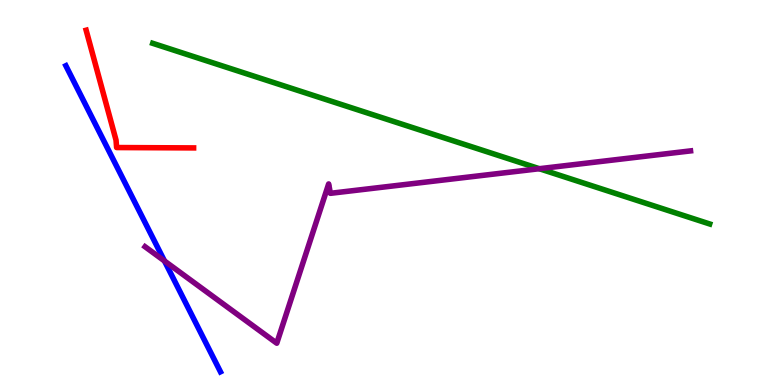[{'lines': ['blue', 'red'], 'intersections': []}, {'lines': ['green', 'red'], 'intersections': []}, {'lines': ['purple', 'red'], 'intersections': []}, {'lines': ['blue', 'green'], 'intersections': []}, {'lines': ['blue', 'purple'], 'intersections': [{'x': 2.12, 'y': 3.22}]}, {'lines': ['green', 'purple'], 'intersections': [{'x': 6.96, 'y': 5.62}]}]